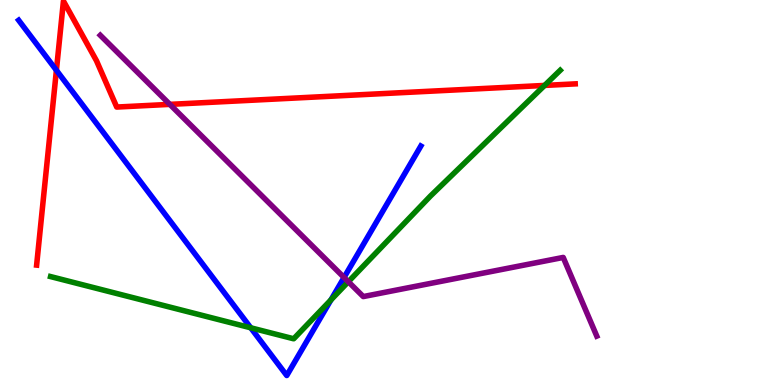[{'lines': ['blue', 'red'], 'intersections': [{'x': 0.728, 'y': 8.17}]}, {'lines': ['green', 'red'], 'intersections': [{'x': 7.03, 'y': 7.78}]}, {'lines': ['purple', 'red'], 'intersections': [{'x': 2.19, 'y': 7.29}]}, {'lines': ['blue', 'green'], 'intersections': [{'x': 3.24, 'y': 1.49}, {'x': 4.27, 'y': 2.21}]}, {'lines': ['blue', 'purple'], 'intersections': [{'x': 4.44, 'y': 2.79}]}, {'lines': ['green', 'purple'], 'intersections': [{'x': 4.49, 'y': 2.68}]}]